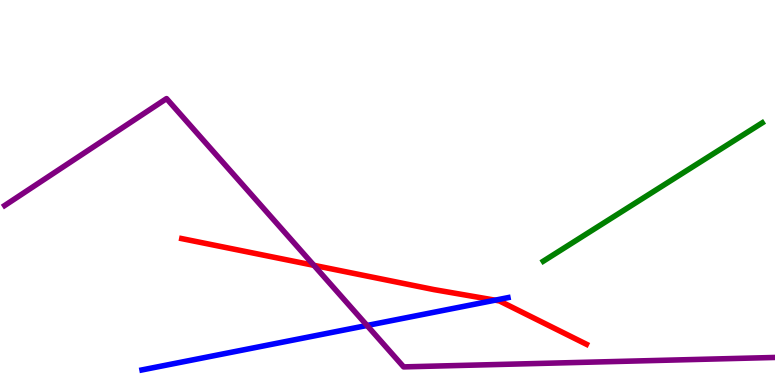[{'lines': ['blue', 'red'], 'intersections': [{'x': 6.39, 'y': 2.2}]}, {'lines': ['green', 'red'], 'intersections': []}, {'lines': ['purple', 'red'], 'intersections': [{'x': 4.05, 'y': 3.11}]}, {'lines': ['blue', 'green'], 'intersections': []}, {'lines': ['blue', 'purple'], 'intersections': [{'x': 4.74, 'y': 1.55}]}, {'lines': ['green', 'purple'], 'intersections': []}]